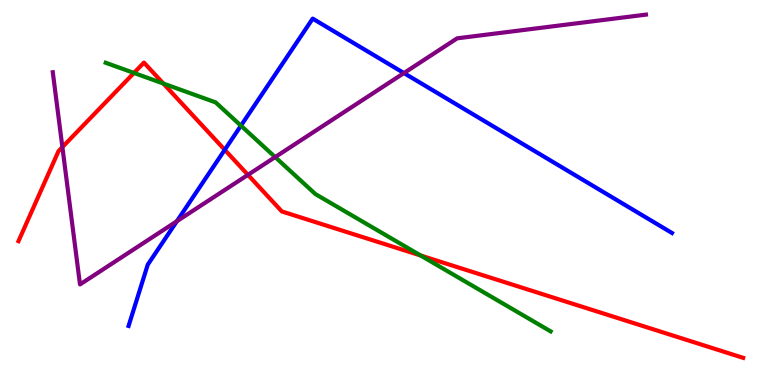[{'lines': ['blue', 'red'], 'intersections': [{'x': 2.9, 'y': 6.11}]}, {'lines': ['green', 'red'], 'intersections': [{'x': 1.73, 'y': 8.11}, {'x': 2.11, 'y': 7.83}, {'x': 5.43, 'y': 3.36}]}, {'lines': ['purple', 'red'], 'intersections': [{'x': 0.805, 'y': 6.18}, {'x': 3.2, 'y': 5.46}]}, {'lines': ['blue', 'green'], 'intersections': [{'x': 3.11, 'y': 6.74}]}, {'lines': ['blue', 'purple'], 'intersections': [{'x': 2.28, 'y': 4.25}, {'x': 5.21, 'y': 8.1}]}, {'lines': ['green', 'purple'], 'intersections': [{'x': 3.55, 'y': 5.92}]}]